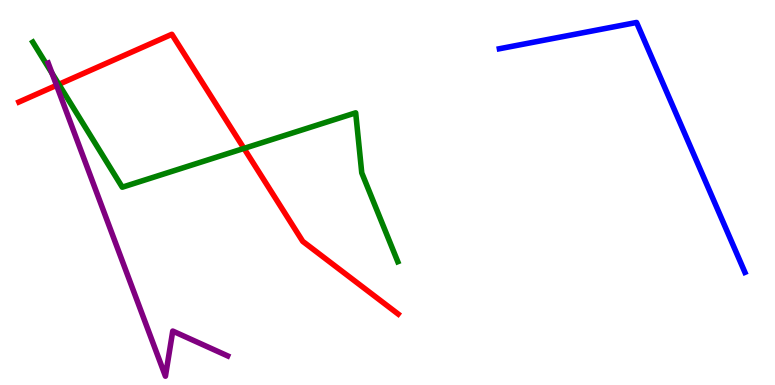[{'lines': ['blue', 'red'], 'intersections': []}, {'lines': ['green', 'red'], 'intersections': [{'x': 0.759, 'y': 7.81}, {'x': 3.15, 'y': 6.15}]}, {'lines': ['purple', 'red'], 'intersections': [{'x': 0.73, 'y': 7.78}]}, {'lines': ['blue', 'green'], 'intersections': []}, {'lines': ['blue', 'purple'], 'intersections': []}, {'lines': ['green', 'purple'], 'intersections': [{'x': 0.671, 'y': 8.1}]}]